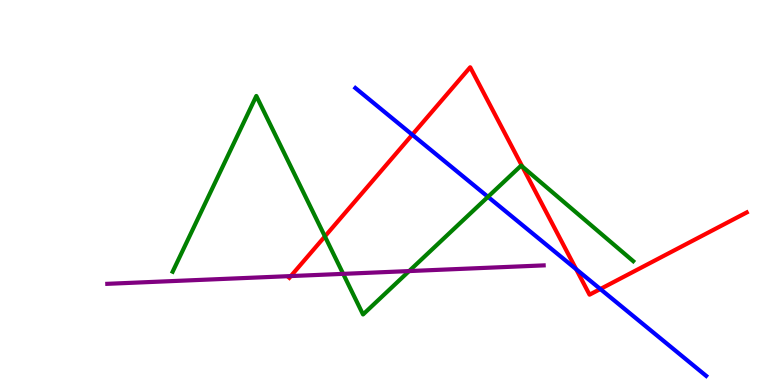[{'lines': ['blue', 'red'], 'intersections': [{'x': 5.32, 'y': 6.5}, {'x': 7.43, 'y': 3.01}, {'x': 7.75, 'y': 2.49}]}, {'lines': ['green', 'red'], 'intersections': [{'x': 4.19, 'y': 3.86}, {'x': 6.74, 'y': 5.67}]}, {'lines': ['purple', 'red'], 'intersections': [{'x': 3.75, 'y': 2.83}]}, {'lines': ['blue', 'green'], 'intersections': [{'x': 6.3, 'y': 4.89}]}, {'lines': ['blue', 'purple'], 'intersections': []}, {'lines': ['green', 'purple'], 'intersections': [{'x': 4.43, 'y': 2.89}, {'x': 5.28, 'y': 2.96}]}]